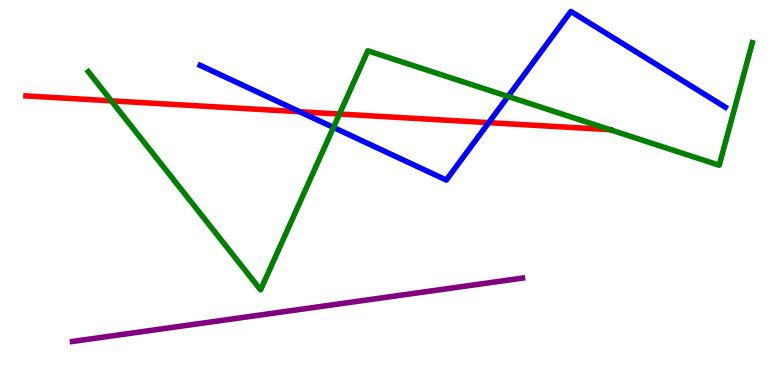[{'lines': ['blue', 'red'], 'intersections': [{'x': 3.87, 'y': 7.1}, {'x': 6.31, 'y': 6.81}]}, {'lines': ['green', 'red'], 'intersections': [{'x': 1.44, 'y': 7.38}, {'x': 4.38, 'y': 7.04}, {'x': 7.87, 'y': 6.63}]}, {'lines': ['purple', 'red'], 'intersections': []}, {'lines': ['blue', 'green'], 'intersections': [{'x': 4.3, 'y': 6.69}, {'x': 6.56, 'y': 7.49}]}, {'lines': ['blue', 'purple'], 'intersections': []}, {'lines': ['green', 'purple'], 'intersections': []}]